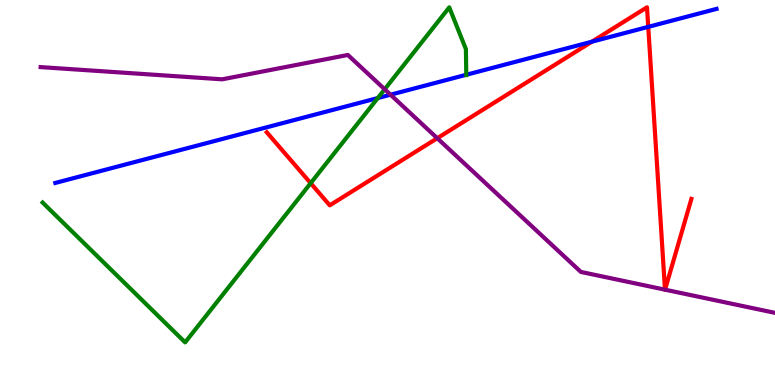[{'lines': ['blue', 'red'], 'intersections': [{'x': 7.64, 'y': 8.92}, {'x': 8.36, 'y': 9.3}]}, {'lines': ['green', 'red'], 'intersections': [{'x': 4.01, 'y': 5.24}]}, {'lines': ['purple', 'red'], 'intersections': [{'x': 5.64, 'y': 6.41}, {'x': 8.58, 'y': 2.48}, {'x': 8.58, 'y': 2.48}]}, {'lines': ['blue', 'green'], 'intersections': [{'x': 4.87, 'y': 7.45}, {'x': 6.02, 'y': 8.06}]}, {'lines': ['blue', 'purple'], 'intersections': [{'x': 5.04, 'y': 7.54}]}, {'lines': ['green', 'purple'], 'intersections': [{'x': 4.96, 'y': 7.68}]}]